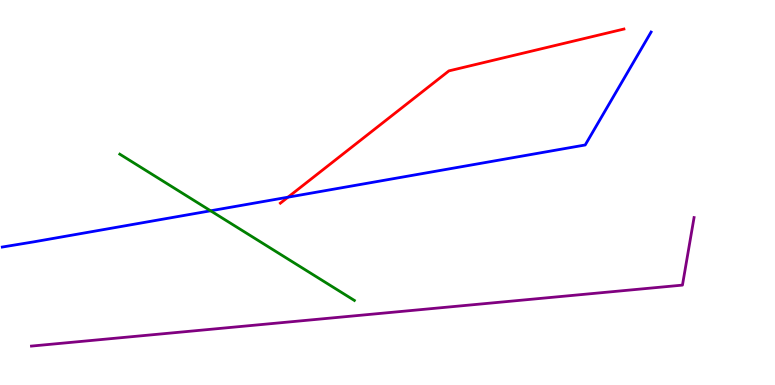[{'lines': ['blue', 'red'], 'intersections': [{'x': 3.72, 'y': 4.88}]}, {'lines': ['green', 'red'], 'intersections': []}, {'lines': ['purple', 'red'], 'intersections': []}, {'lines': ['blue', 'green'], 'intersections': [{'x': 2.72, 'y': 4.53}]}, {'lines': ['blue', 'purple'], 'intersections': []}, {'lines': ['green', 'purple'], 'intersections': []}]